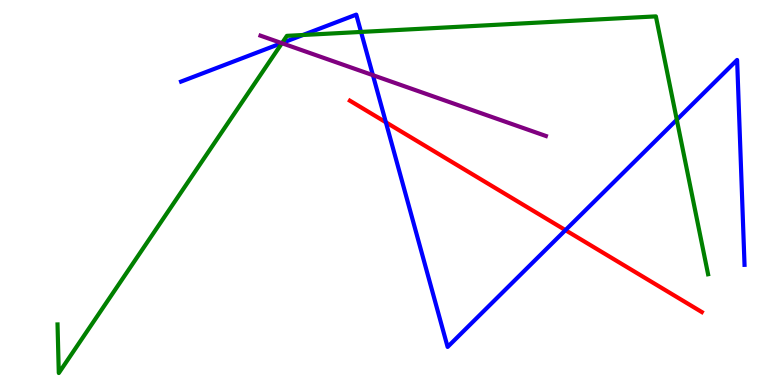[{'lines': ['blue', 'red'], 'intersections': [{'x': 4.98, 'y': 6.82}, {'x': 7.3, 'y': 4.02}]}, {'lines': ['green', 'red'], 'intersections': []}, {'lines': ['purple', 'red'], 'intersections': []}, {'lines': ['blue', 'green'], 'intersections': [{'x': 3.64, 'y': 8.88}, {'x': 3.91, 'y': 9.09}, {'x': 4.66, 'y': 9.17}, {'x': 8.73, 'y': 6.89}]}, {'lines': ['blue', 'purple'], 'intersections': [{'x': 3.63, 'y': 8.88}, {'x': 4.81, 'y': 8.05}]}, {'lines': ['green', 'purple'], 'intersections': [{'x': 3.64, 'y': 8.88}]}]